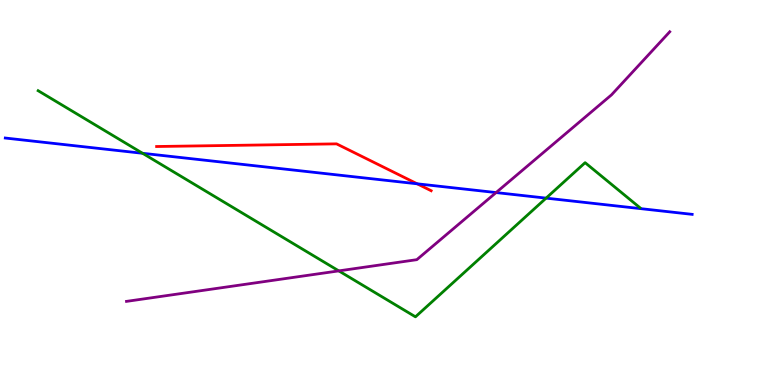[{'lines': ['blue', 'red'], 'intersections': [{'x': 5.38, 'y': 5.23}]}, {'lines': ['green', 'red'], 'intersections': []}, {'lines': ['purple', 'red'], 'intersections': []}, {'lines': ['blue', 'green'], 'intersections': [{'x': 1.84, 'y': 6.02}, {'x': 7.05, 'y': 4.85}]}, {'lines': ['blue', 'purple'], 'intersections': [{'x': 6.4, 'y': 5.0}]}, {'lines': ['green', 'purple'], 'intersections': [{'x': 4.37, 'y': 2.96}]}]